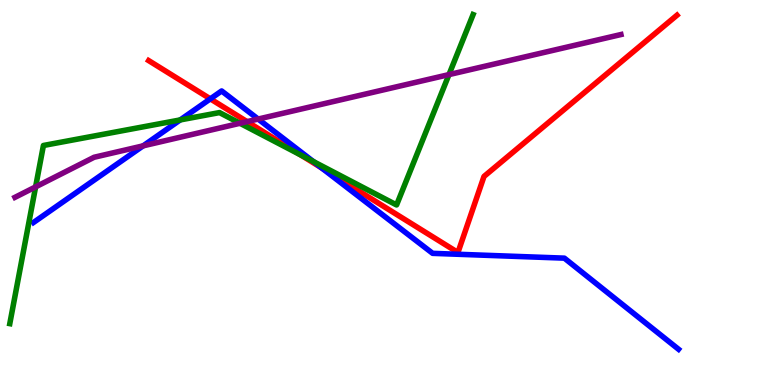[{'lines': ['blue', 'red'], 'intersections': [{'x': 2.71, 'y': 7.43}, {'x': 4.15, 'y': 5.64}]}, {'lines': ['green', 'red'], 'intersections': [{'x': 3.88, 'y': 5.97}]}, {'lines': ['purple', 'red'], 'intersections': [{'x': 3.19, 'y': 6.84}]}, {'lines': ['blue', 'green'], 'intersections': [{'x': 2.33, 'y': 6.88}, {'x': 4.04, 'y': 5.8}]}, {'lines': ['blue', 'purple'], 'intersections': [{'x': 1.85, 'y': 6.21}, {'x': 3.33, 'y': 6.91}]}, {'lines': ['green', 'purple'], 'intersections': [{'x': 0.459, 'y': 5.15}, {'x': 3.1, 'y': 6.8}, {'x': 5.79, 'y': 8.06}]}]